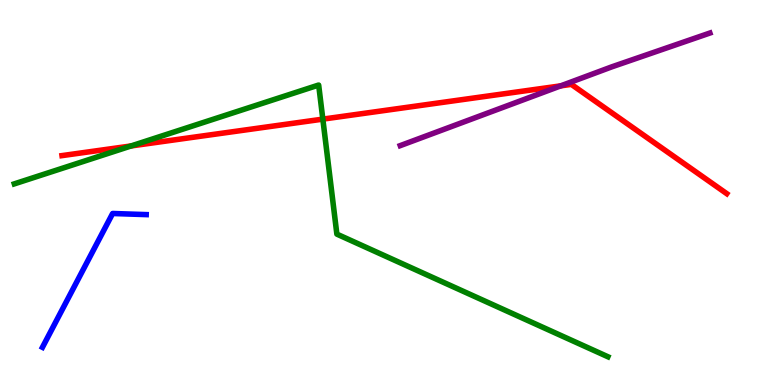[{'lines': ['blue', 'red'], 'intersections': []}, {'lines': ['green', 'red'], 'intersections': [{'x': 1.69, 'y': 6.21}, {'x': 4.17, 'y': 6.91}]}, {'lines': ['purple', 'red'], 'intersections': [{'x': 7.24, 'y': 7.77}]}, {'lines': ['blue', 'green'], 'intersections': []}, {'lines': ['blue', 'purple'], 'intersections': []}, {'lines': ['green', 'purple'], 'intersections': []}]